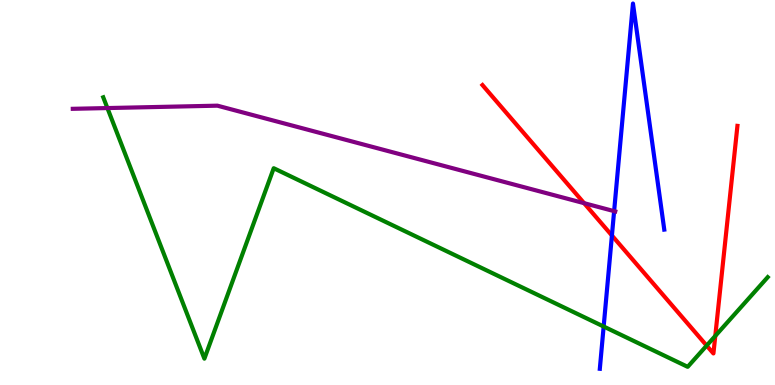[{'lines': ['blue', 'red'], 'intersections': [{'x': 7.9, 'y': 3.88}]}, {'lines': ['green', 'red'], 'intersections': [{'x': 9.12, 'y': 1.02}, {'x': 9.23, 'y': 1.27}]}, {'lines': ['purple', 'red'], 'intersections': [{'x': 7.54, 'y': 4.72}]}, {'lines': ['blue', 'green'], 'intersections': [{'x': 7.79, 'y': 1.52}]}, {'lines': ['blue', 'purple'], 'intersections': [{'x': 7.92, 'y': 4.52}]}, {'lines': ['green', 'purple'], 'intersections': [{'x': 1.39, 'y': 7.19}]}]